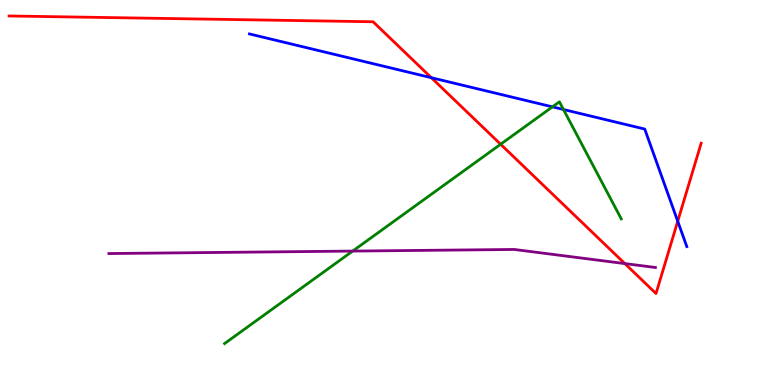[{'lines': ['blue', 'red'], 'intersections': [{'x': 5.57, 'y': 7.98}, {'x': 8.74, 'y': 4.25}]}, {'lines': ['green', 'red'], 'intersections': [{'x': 6.46, 'y': 6.25}]}, {'lines': ['purple', 'red'], 'intersections': [{'x': 8.06, 'y': 3.15}]}, {'lines': ['blue', 'green'], 'intersections': [{'x': 7.13, 'y': 7.22}, {'x': 7.27, 'y': 7.16}]}, {'lines': ['blue', 'purple'], 'intersections': []}, {'lines': ['green', 'purple'], 'intersections': [{'x': 4.55, 'y': 3.48}]}]